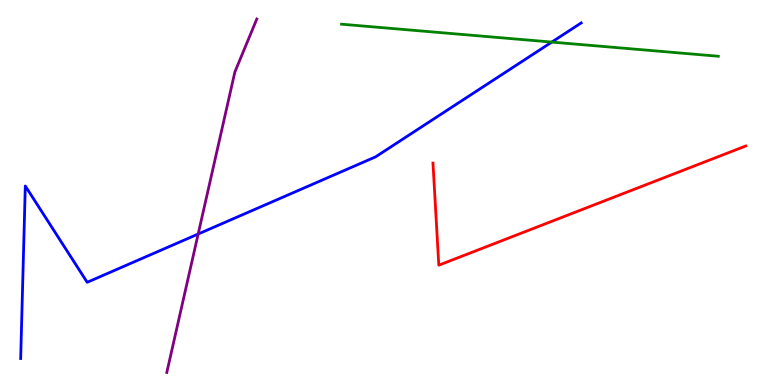[{'lines': ['blue', 'red'], 'intersections': []}, {'lines': ['green', 'red'], 'intersections': []}, {'lines': ['purple', 'red'], 'intersections': []}, {'lines': ['blue', 'green'], 'intersections': [{'x': 7.12, 'y': 8.91}]}, {'lines': ['blue', 'purple'], 'intersections': [{'x': 2.56, 'y': 3.92}]}, {'lines': ['green', 'purple'], 'intersections': []}]